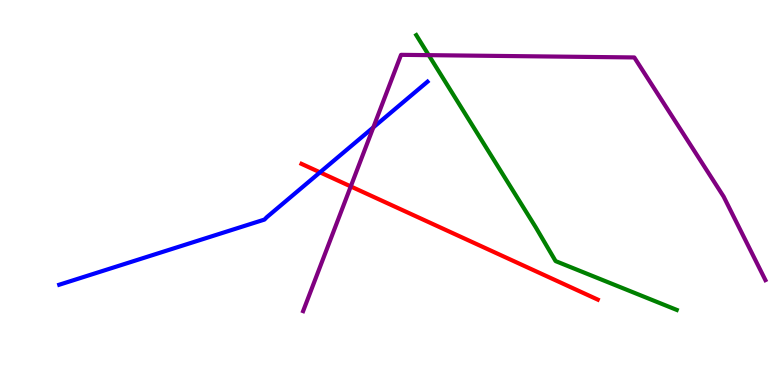[{'lines': ['blue', 'red'], 'intersections': [{'x': 4.13, 'y': 5.52}]}, {'lines': ['green', 'red'], 'intersections': []}, {'lines': ['purple', 'red'], 'intersections': [{'x': 4.53, 'y': 5.16}]}, {'lines': ['blue', 'green'], 'intersections': []}, {'lines': ['blue', 'purple'], 'intersections': [{'x': 4.82, 'y': 6.69}]}, {'lines': ['green', 'purple'], 'intersections': [{'x': 5.53, 'y': 8.57}]}]